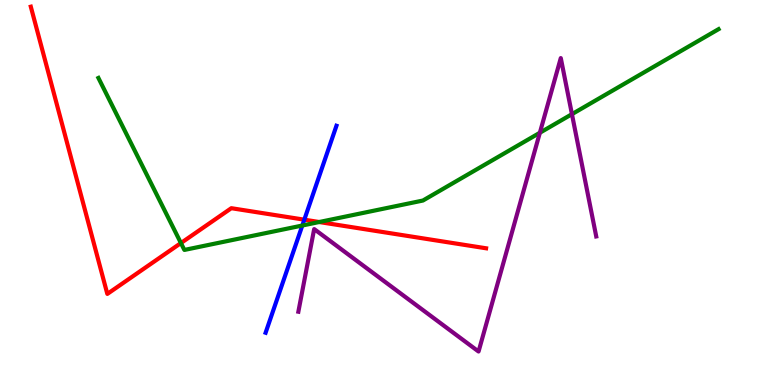[{'lines': ['blue', 'red'], 'intersections': [{'x': 3.93, 'y': 4.29}]}, {'lines': ['green', 'red'], 'intersections': [{'x': 2.33, 'y': 3.69}, {'x': 4.12, 'y': 4.23}]}, {'lines': ['purple', 'red'], 'intersections': []}, {'lines': ['blue', 'green'], 'intersections': [{'x': 3.9, 'y': 4.14}]}, {'lines': ['blue', 'purple'], 'intersections': []}, {'lines': ['green', 'purple'], 'intersections': [{'x': 6.97, 'y': 6.55}, {'x': 7.38, 'y': 7.03}]}]